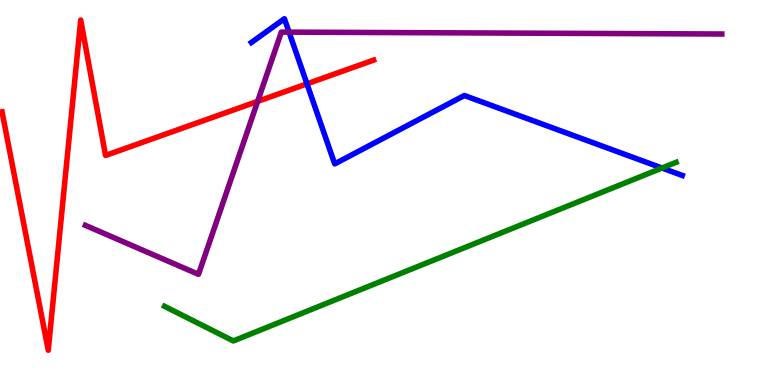[{'lines': ['blue', 'red'], 'intersections': [{'x': 3.96, 'y': 7.82}]}, {'lines': ['green', 'red'], 'intersections': []}, {'lines': ['purple', 'red'], 'intersections': [{'x': 3.32, 'y': 7.37}]}, {'lines': ['blue', 'green'], 'intersections': [{'x': 8.54, 'y': 5.64}]}, {'lines': ['blue', 'purple'], 'intersections': [{'x': 3.73, 'y': 9.17}]}, {'lines': ['green', 'purple'], 'intersections': []}]